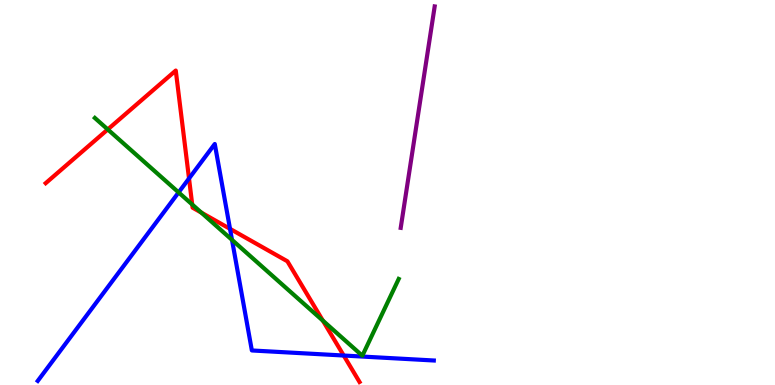[{'lines': ['blue', 'red'], 'intersections': [{'x': 2.44, 'y': 5.36}, {'x': 2.97, 'y': 4.06}, {'x': 4.44, 'y': 0.766}]}, {'lines': ['green', 'red'], 'intersections': [{'x': 1.39, 'y': 6.64}, {'x': 2.48, 'y': 4.69}, {'x': 2.6, 'y': 4.48}, {'x': 4.17, 'y': 1.67}]}, {'lines': ['purple', 'red'], 'intersections': []}, {'lines': ['blue', 'green'], 'intersections': [{'x': 2.3, 'y': 5.0}, {'x': 2.99, 'y': 3.77}]}, {'lines': ['blue', 'purple'], 'intersections': []}, {'lines': ['green', 'purple'], 'intersections': []}]